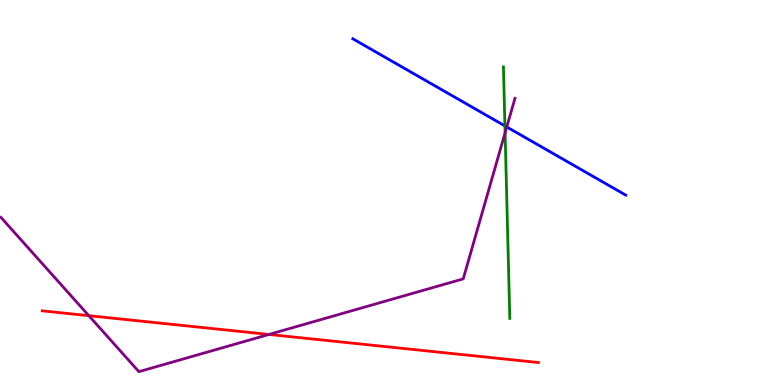[{'lines': ['blue', 'red'], 'intersections': []}, {'lines': ['green', 'red'], 'intersections': []}, {'lines': ['purple', 'red'], 'intersections': [{'x': 1.15, 'y': 1.8}, {'x': 3.47, 'y': 1.31}]}, {'lines': ['blue', 'green'], 'intersections': [{'x': 6.52, 'y': 6.73}]}, {'lines': ['blue', 'purple'], 'intersections': [{'x': 6.54, 'y': 6.7}]}, {'lines': ['green', 'purple'], 'intersections': [{'x': 6.52, 'y': 6.55}]}]